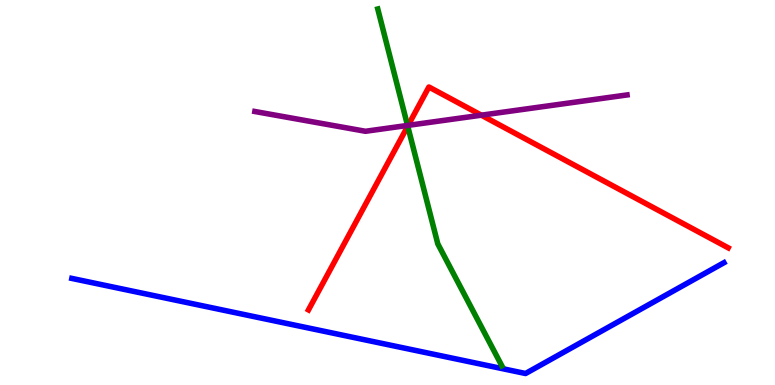[{'lines': ['blue', 'red'], 'intersections': []}, {'lines': ['green', 'red'], 'intersections': [{'x': 5.26, 'y': 6.72}]}, {'lines': ['purple', 'red'], 'intersections': [{'x': 5.27, 'y': 6.74}, {'x': 6.21, 'y': 7.01}]}, {'lines': ['blue', 'green'], 'intersections': []}, {'lines': ['blue', 'purple'], 'intersections': []}, {'lines': ['green', 'purple'], 'intersections': [{'x': 5.26, 'y': 6.74}]}]